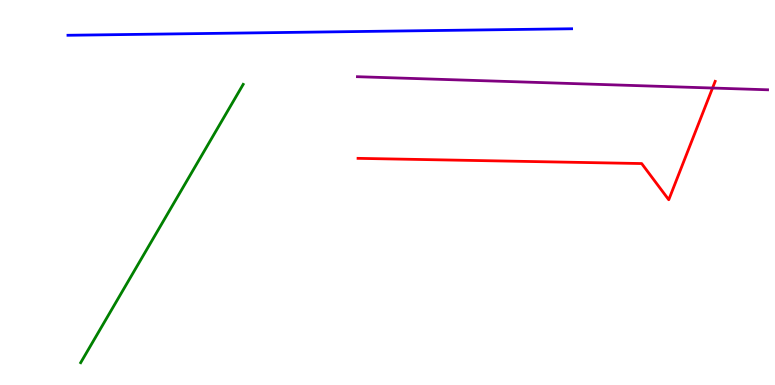[{'lines': ['blue', 'red'], 'intersections': []}, {'lines': ['green', 'red'], 'intersections': []}, {'lines': ['purple', 'red'], 'intersections': [{'x': 9.19, 'y': 7.71}]}, {'lines': ['blue', 'green'], 'intersections': []}, {'lines': ['blue', 'purple'], 'intersections': []}, {'lines': ['green', 'purple'], 'intersections': []}]